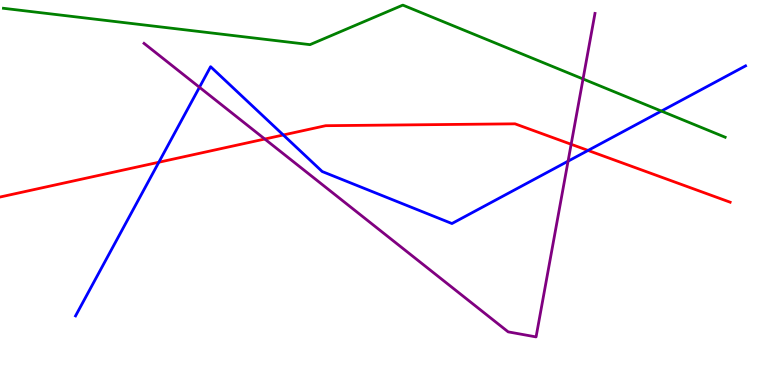[{'lines': ['blue', 'red'], 'intersections': [{'x': 2.05, 'y': 5.79}, {'x': 3.66, 'y': 6.49}, {'x': 7.59, 'y': 6.09}]}, {'lines': ['green', 'red'], 'intersections': []}, {'lines': ['purple', 'red'], 'intersections': [{'x': 3.42, 'y': 6.39}, {'x': 7.37, 'y': 6.25}]}, {'lines': ['blue', 'green'], 'intersections': [{'x': 8.53, 'y': 7.11}]}, {'lines': ['blue', 'purple'], 'intersections': [{'x': 2.57, 'y': 7.73}, {'x': 7.33, 'y': 5.81}]}, {'lines': ['green', 'purple'], 'intersections': [{'x': 7.52, 'y': 7.95}]}]